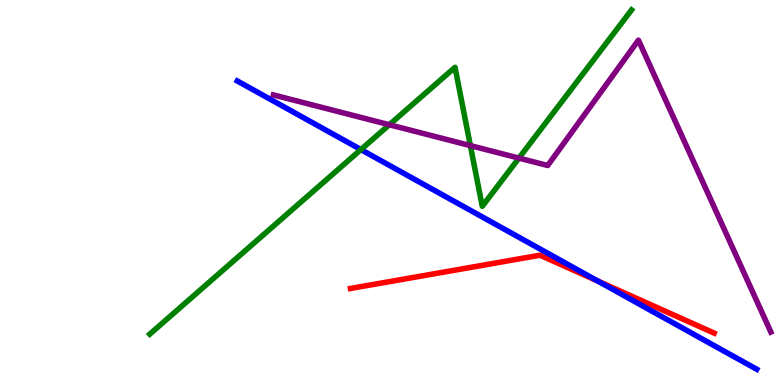[{'lines': ['blue', 'red'], 'intersections': [{'x': 7.71, 'y': 2.7}]}, {'lines': ['green', 'red'], 'intersections': []}, {'lines': ['purple', 'red'], 'intersections': []}, {'lines': ['blue', 'green'], 'intersections': [{'x': 4.66, 'y': 6.11}]}, {'lines': ['blue', 'purple'], 'intersections': []}, {'lines': ['green', 'purple'], 'intersections': [{'x': 5.02, 'y': 6.76}, {'x': 6.07, 'y': 6.22}, {'x': 6.7, 'y': 5.89}]}]